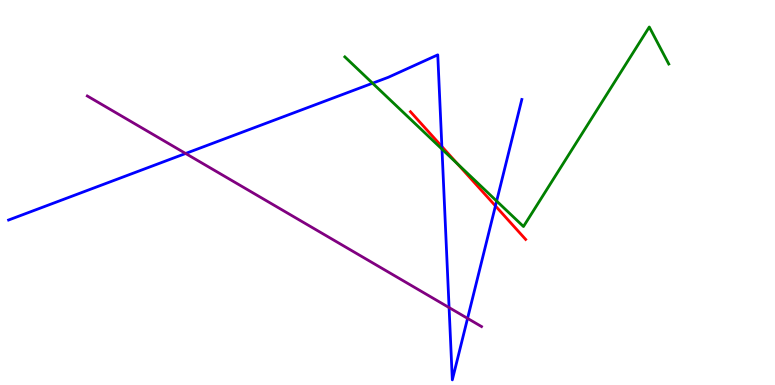[{'lines': ['blue', 'red'], 'intersections': [{'x': 5.7, 'y': 6.19}, {'x': 6.39, 'y': 4.65}]}, {'lines': ['green', 'red'], 'intersections': [{'x': 5.9, 'y': 5.74}]}, {'lines': ['purple', 'red'], 'intersections': []}, {'lines': ['blue', 'green'], 'intersections': [{'x': 4.81, 'y': 7.84}, {'x': 5.7, 'y': 6.13}, {'x': 6.41, 'y': 4.78}]}, {'lines': ['blue', 'purple'], 'intersections': [{'x': 2.4, 'y': 6.01}, {'x': 5.79, 'y': 2.01}, {'x': 6.03, 'y': 1.73}]}, {'lines': ['green', 'purple'], 'intersections': []}]